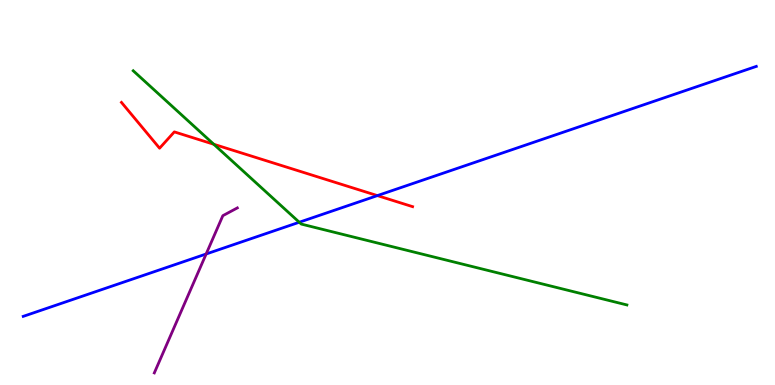[{'lines': ['blue', 'red'], 'intersections': [{'x': 4.87, 'y': 4.92}]}, {'lines': ['green', 'red'], 'intersections': [{'x': 2.76, 'y': 6.25}]}, {'lines': ['purple', 'red'], 'intersections': []}, {'lines': ['blue', 'green'], 'intersections': [{'x': 3.86, 'y': 4.23}]}, {'lines': ['blue', 'purple'], 'intersections': [{'x': 2.66, 'y': 3.4}]}, {'lines': ['green', 'purple'], 'intersections': []}]